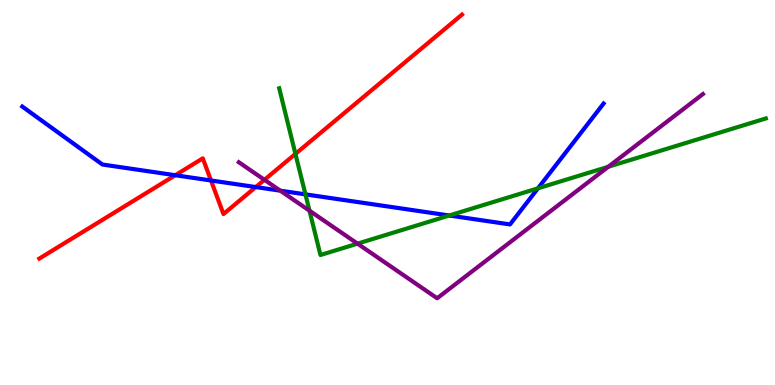[{'lines': ['blue', 'red'], 'intersections': [{'x': 2.26, 'y': 5.45}, {'x': 2.72, 'y': 5.31}, {'x': 3.3, 'y': 5.14}]}, {'lines': ['green', 'red'], 'intersections': [{'x': 3.81, 'y': 6.0}]}, {'lines': ['purple', 'red'], 'intersections': [{'x': 3.41, 'y': 5.33}]}, {'lines': ['blue', 'green'], 'intersections': [{'x': 3.94, 'y': 4.95}, {'x': 5.8, 'y': 4.4}, {'x': 6.94, 'y': 5.11}]}, {'lines': ['blue', 'purple'], 'intersections': [{'x': 3.62, 'y': 5.05}]}, {'lines': ['green', 'purple'], 'intersections': [{'x': 3.99, 'y': 4.53}, {'x': 4.61, 'y': 3.67}, {'x': 7.85, 'y': 5.67}]}]